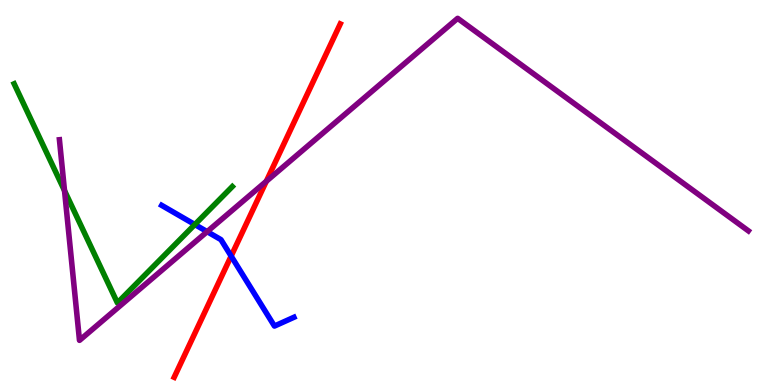[{'lines': ['blue', 'red'], 'intersections': [{'x': 2.98, 'y': 3.35}]}, {'lines': ['green', 'red'], 'intersections': []}, {'lines': ['purple', 'red'], 'intersections': [{'x': 3.44, 'y': 5.29}]}, {'lines': ['blue', 'green'], 'intersections': [{'x': 2.51, 'y': 4.17}]}, {'lines': ['blue', 'purple'], 'intersections': [{'x': 2.67, 'y': 3.98}]}, {'lines': ['green', 'purple'], 'intersections': [{'x': 0.832, 'y': 5.05}]}]